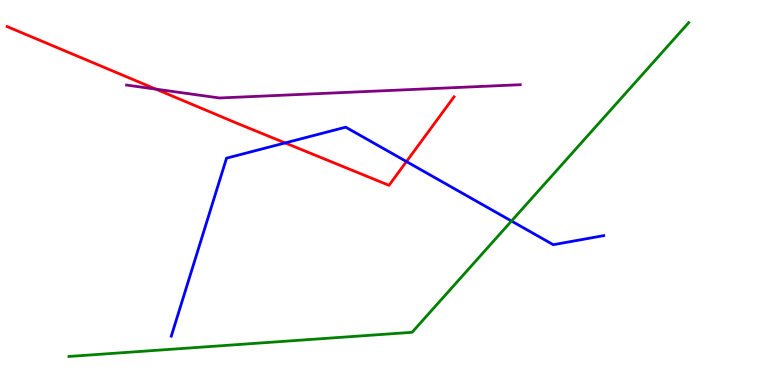[{'lines': ['blue', 'red'], 'intersections': [{'x': 3.68, 'y': 6.29}, {'x': 5.24, 'y': 5.8}]}, {'lines': ['green', 'red'], 'intersections': []}, {'lines': ['purple', 'red'], 'intersections': [{'x': 2.01, 'y': 7.68}]}, {'lines': ['blue', 'green'], 'intersections': [{'x': 6.6, 'y': 4.26}]}, {'lines': ['blue', 'purple'], 'intersections': []}, {'lines': ['green', 'purple'], 'intersections': []}]